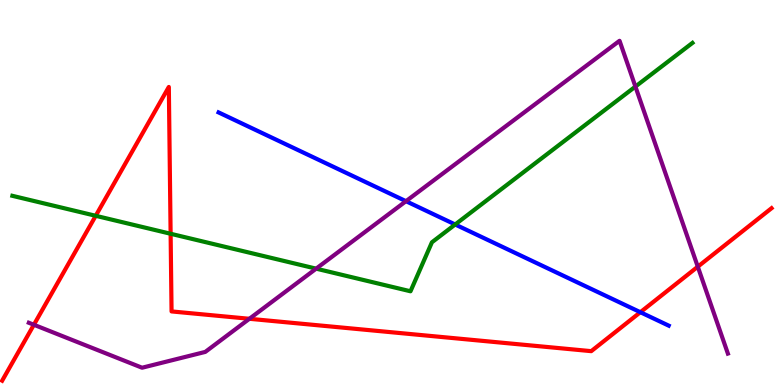[{'lines': ['blue', 'red'], 'intersections': [{'x': 8.26, 'y': 1.89}]}, {'lines': ['green', 'red'], 'intersections': [{'x': 1.23, 'y': 4.39}, {'x': 2.2, 'y': 3.93}]}, {'lines': ['purple', 'red'], 'intersections': [{'x': 0.437, 'y': 1.56}, {'x': 3.22, 'y': 1.72}, {'x': 9.0, 'y': 3.07}]}, {'lines': ['blue', 'green'], 'intersections': [{'x': 5.87, 'y': 4.17}]}, {'lines': ['blue', 'purple'], 'intersections': [{'x': 5.24, 'y': 4.77}]}, {'lines': ['green', 'purple'], 'intersections': [{'x': 4.08, 'y': 3.02}, {'x': 8.2, 'y': 7.75}]}]